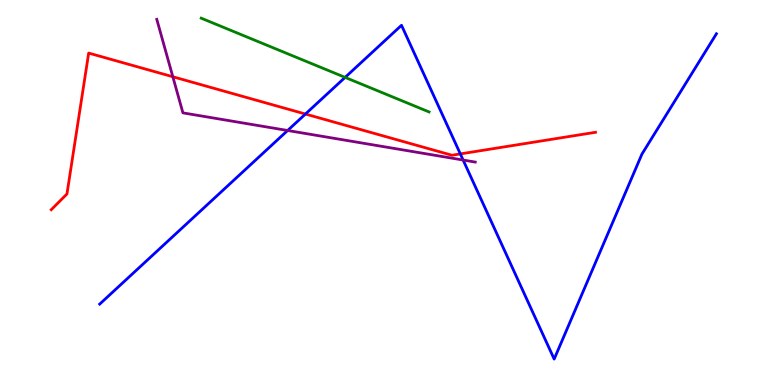[{'lines': ['blue', 'red'], 'intersections': [{'x': 3.94, 'y': 7.04}, {'x': 5.94, 'y': 6.0}]}, {'lines': ['green', 'red'], 'intersections': []}, {'lines': ['purple', 'red'], 'intersections': [{'x': 2.23, 'y': 8.01}]}, {'lines': ['blue', 'green'], 'intersections': [{'x': 4.45, 'y': 7.99}]}, {'lines': ['blue', 'purple'], 'intersections': [{'x': 3.71, 'y': 6.61}, {'x': 5.98, 'y': 5.84}]}, {'lines': ['green', 'purple'], 'intersections': []}]